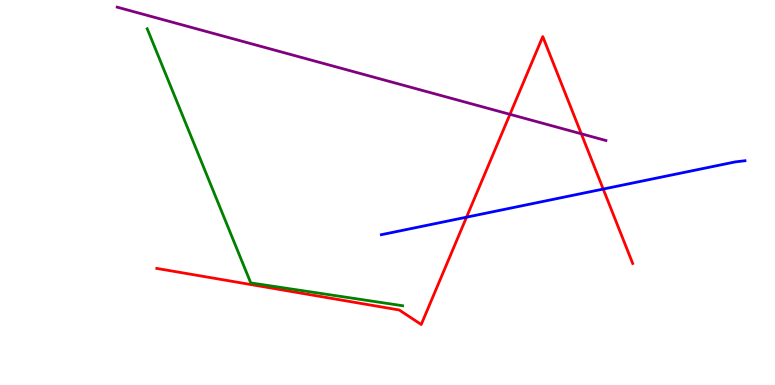[{'lines': ['blue', 'red'], 'intersections': [{'x': 6.02, 'y': 4.36}, {'x': 7.78, 'y': 5.09}]}, {'lines': ['green', 'red'], 'intersections': []}, {'lines': ['purple', 'red'], 'intersections': [{'x': 6.58, 'y': 7.03}, {'x': 7.5, 'y': 6.52}]}, {'lines': ['blue', 'green'], 'intersections': []}, {'lines': ['blue', 'purple'], 'intersections': []}, {'lines': ['green', 'purple'], 'intersections': []}]